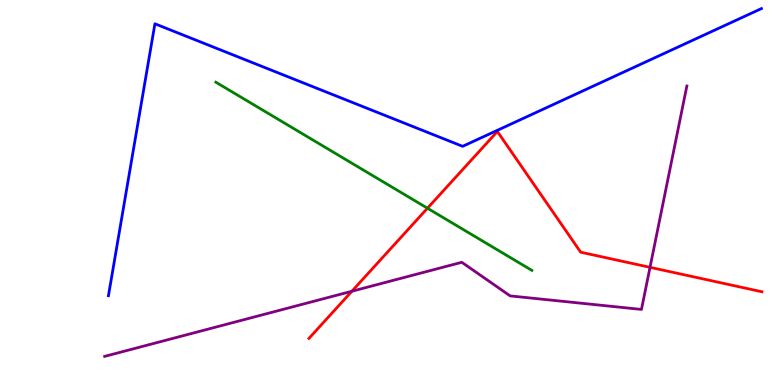[{'lines': ['blue', 'red'], 'intersections': []}, {'lines': ['green', 'red'], 'intersections': [{'x': 5.52, 'y': 4.59}]}, {'lines': ['purple', 'red'], 'intersections': [{'x': 4.54, 'y': 2.44}, {'x': 8.39, 'y': 3.06}]}, {'lines': ['blue', 'green'], 'intersections': []}, {'lines': ['blue', 'purple'], 'intersections': []}, {'lines': ['green', 'purple'], 'intersections': []}]